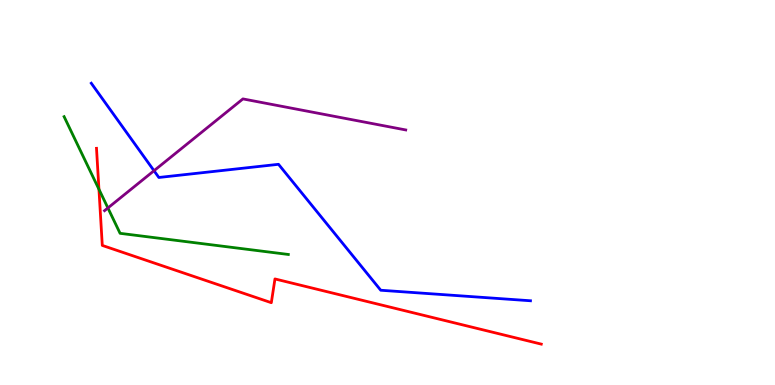[{'lines': ['blue', 'red'], 'intersections': []}, {'lines': ['green', 'red'], 'intersections': [{'x': 1.28, 'y': 5.08}]}, {'lines': ['purple', 'red'], 'intersections': []}, {'lines': ['blue', 'green'], 'intersections': []}, {'lines': ['blue', 'purple'], 'intersections': [{'x': 1.99, 'y': 5.57}]}, {'lines': ['green', 'purple'], 'intersections': [{'x': 1.39, 'y': 4.6}]}]